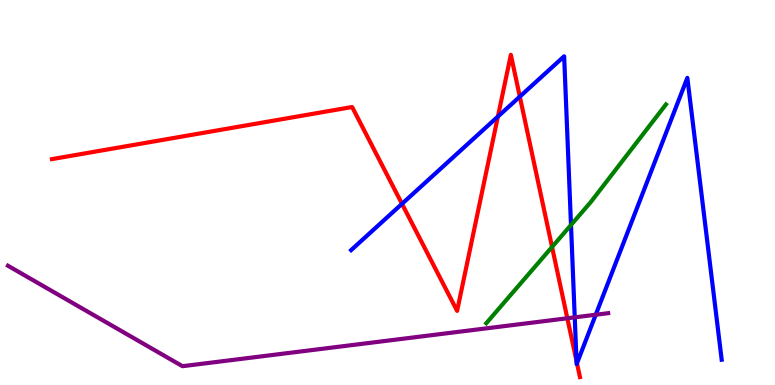[{'lines': ['blue', 'red'], 'intersections': [{'x': 5.19, 'y': 4.71}, {'x': 6.42, 'y': 6.97}, {'x': 6.71, 'y': 7.49}, {'x': 7.44, 'y': 0.621}, {'x': 7.44, 'y': 0.565}]}, {'lines': ['green', 'red'], 'intersections': [{'x': 7.12, 'y': 3.59}]}, {'lines': ['purple', 'red'], 'intersections': [{'x': 7.32, 'y': 1.73}]}, {'lines': ['blue', 'green'], 'intersections': [{'x': 7.37, 'y': 4.16}]}, {'lines': ['blue', 'purple'], 'intersections': [{'x': 7.42, 'y': 1.76}, {'x': 7.69, 'y': 1.83}]}, {'lines': ['green', 'purple'], 'intersections': []}]